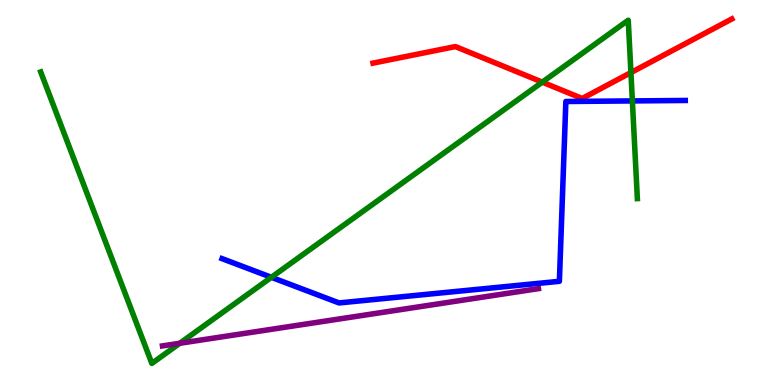[{'lines': ['blue', 'red'], 'intersections': []}, {'lines': ['green', 'red'], 'intersections': [{'x': 7.0, 'y': 7.87}, {'x': 8.14, 'y': 8.11}]}, {'lines': ['purple', 'red'], 'intersections': []}, {'lines': ['blue', 'green'], 'intersections': [{'x': 3.5, 'y': 2.8}, {'x': 8.16, 'y': 7.38}]}, {'lines': ['blue', 'purple'], 'intersections': []}, {'lines': ['green', 'purple'], 'intersections': [{'x': 2.32, 'y': 1.08}]}]